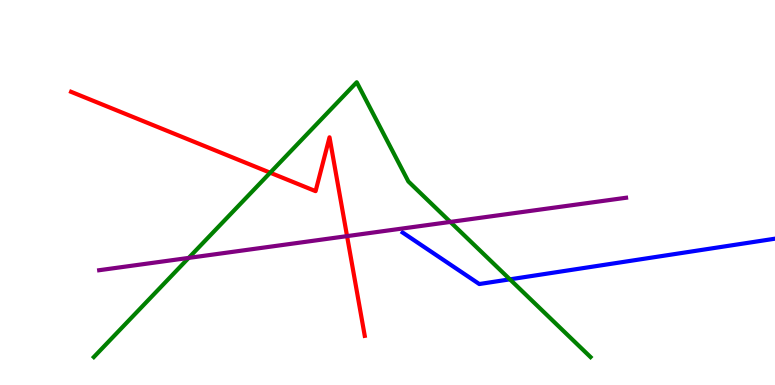[{'lines': ['blue', 'red'], 'intersections': []}, {'lines': ['green', 'red'], 'intersections': [{'x': 3.49, 'y': 5.51}]}, {'lines': ['purple', 'red'], 'intersections': [{'x': 4.48, 'y': 3.87}]}, {'lines': ['blue', 'green'], 'intersections': [{'x': 6.58, 'y': 2.74}]}, {'lines': ['blue', 'purple'], 'intersections': []}, {'lines': ['green', 'purple'], 'intersections': [{'x': 2.43, 'y': 3.3}, {'x': 5.81, 'y': 4.24}]}]